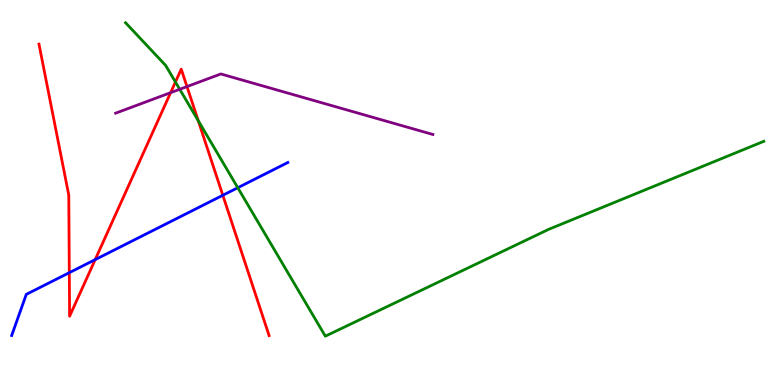[{'lines': ['blue', 'red'], 'intersections': [{'x': 0.894, 'y': 2.92}, {'x': 1.23, 'y': 3.26}, {'x': 2.88, 'y': 4.93}]}, {'lines': ['green', 'red'], 'intersections': [{'x': 2.26, 'y': 7.87}, {'x': 2.56, 'y': 6.87}]}, {'lines': ['purple', 'red'], 'intersections': [{'x': 2.2, 'y': 7.59}, {'x': 2.41, 'y': 7.75}]}, {'lines': ['blue', 'green'], 'intersections': [{'x': 3.07, 'y': 5.12}]}, {'lines': ['blue', 'purple'], 'intersections': []}, {'lines': ['green', 'purple'], 'intersections': [{'x': 2.32, 'y': 7.68}]}]